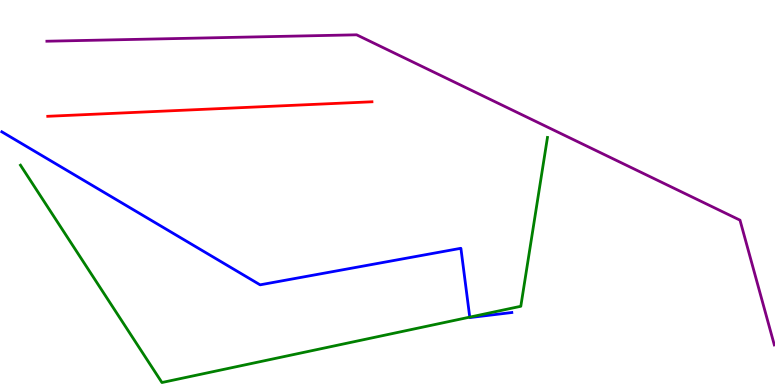[{'lines': ['blue', 'red'], 'intersections': []}, {'lines': ['green', 'red'], 'intersections': []}, {'lines': ['purple', 'red'], 'intersections': []}, {'lines': ['blue', 'green'], 'intersections': [{'x': 6.06, 'y': 1.76}]}, {'lines': ['blue', 'purple'], 'intersections': []}, {'lines': ['green', 'purple'], 'intersections': []}]